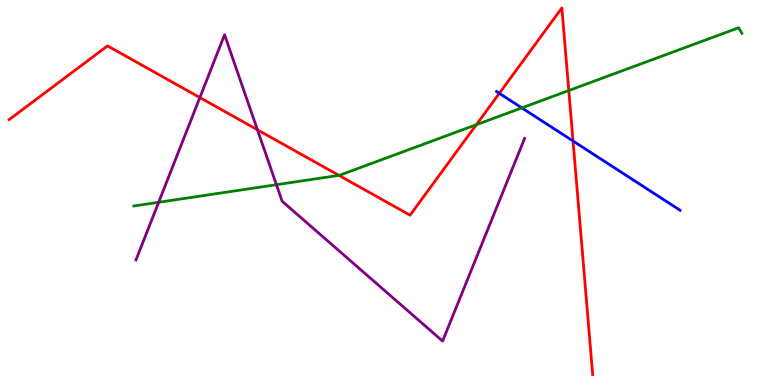[{'lines': ['blue', 'red'], 'intersections': [{'x': 6.44, 'y': 7.58}, {'x': 7.39, 'y': 6.34}]}, {'lines': ['green', 'red'], 'intersections': [{'x': 4.37, 'y': 5.44}, {'x': 6.15, 'y': 6.76}, {'x': 7.34, 'y': 7.65}]}, {'lines': ['purple', 'red'], 'intersections': [{'x': 2.58, 'y': 7.47}, {'x': 3.32, 'y': 6.63}]}, {'lines': ['blue', 'green'], 'intersections': [{'x': 6.73, 'y': 7.2}]}, {'lines': ['blue', 'purple'], 'intersections': []}, {'lines': ['green', 'purple'], 'intersections': [{'x': 2.05, 'y': 4.75}, {'x': 3.57, 'y': 5.2}]}]